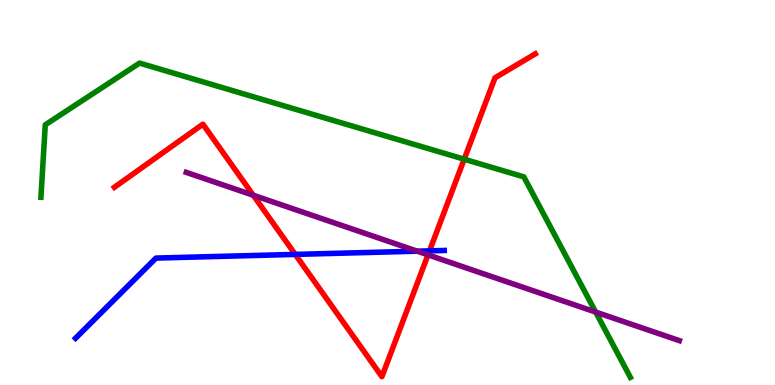[{'lines': ['blue', 'red'], 'intersections': [{'x': 3.81, 'y': 3.39}, {'x': 5.54, 'y': 3.48}]}, {'lines': ['green', 'red'], 'intersections': [{'x': 5.99, 'y': 5.86}]}, {'lines': ['purple', 'red'], 'intersections': [{'x': 3.27, 'y': 4.93}, {'x': 5.52, 'y': 3.38}]}, {'lines': ['blue', 'green'], 'intersections': []}, {'lines': ['blue', 'purple'], 'intersections': [{'x': 5.38, 'y': 3.48}]}, {'lines': ['green', 'purple'], 'intersections': [{'x': 7.69, 'y': 1.89}]}]